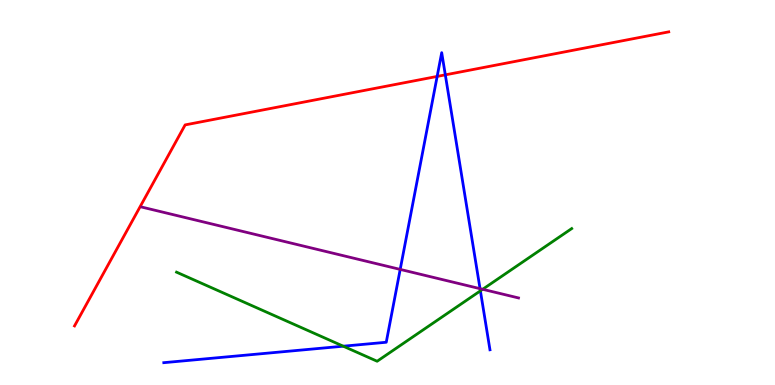[{'lines': ['blue', 'red'], 'intersections': [{'x': 5.64, 'y': 8.02}, {'x': 5.75, 'y': 8.06}]}, {'lines': ['green', 'red'], 'intersections': []}, {'lines': ['purple', 'red'], 'intersections': []}, {'lines': ['blue', 'green'], 'intersections': [{'x': 4.43, 'y': 1.01}, {'x': 6.2, 'y': 2.45}]}, {'lines': ['blue', 'purple'], 'intersections': [{'x': 5.16, 'y': 3.0}, {'x': 6.19, 'y': 2.5}]}, {'lines': ['green', 'purple'], 'intersections': [{'x': 6.23, 'y': 2.49}]}]